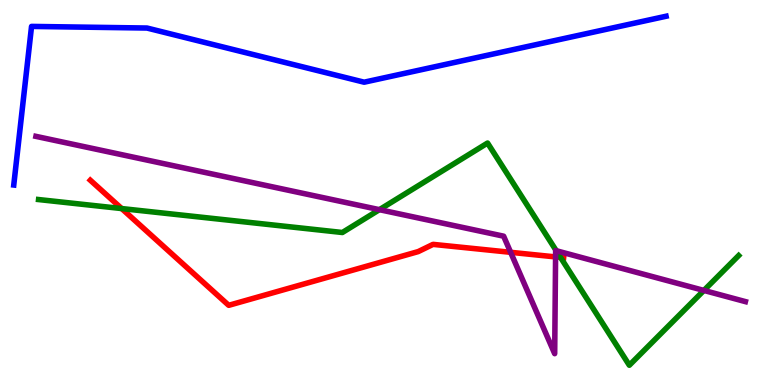[{'lines': ['blue', 'red'], 'intersections': []}, {'lines': ['green', 'red'], 'intersections': [{'x': 1.57, 'y': 4.58}, {'x': 7.23, 'y': 3.31}]}, {'lines': ['purple', 'red'], 'intersections': [{'x': 6.59, 'y': 3.45}, {'x': 7.17, 'y': 3.33}]}, {'lines': ['blue', 'green'], 'intersections': []}, {'lines': ['blue', 'purple'], 'intersections': []}, {'lines': ['green', 'purple'], 'intersections': [{'x': 4.9, 'y': 4.55}, {'x': 7.18, 'y': 3.49}, {'x': 9.08, 'y': 2.46}]}]